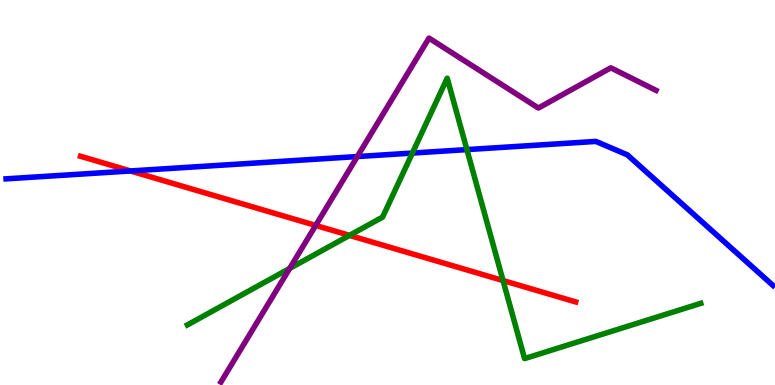[{'lines': ['blue', 'red'], 'intersections': [{'x': 1.68, 'y': 5.56}]}, {'lines': ['green', 'red'], 'intersections': [{'x': 4.51, 'y': 3.89}, {'x': 6.49, 'y': 2.71}]}, {'lines': ['purple', 'red'], 'intersections': [{'x': 4.07, 'y': 4.14}]}, {'lines': ['blue', 'green'], 'intersections': [{'x': 5.32, 'y': 6.02}, {'x': 6.02, 'y': 6.11}]}, {'lines': ['blue', 'purple'], 'intersections': [{'x': 4.61, 'y': 5.93}]}, {'lines': ['green', 'purple'], 'intersections': [{'x': 3.74, 'y': 3.03}]}]